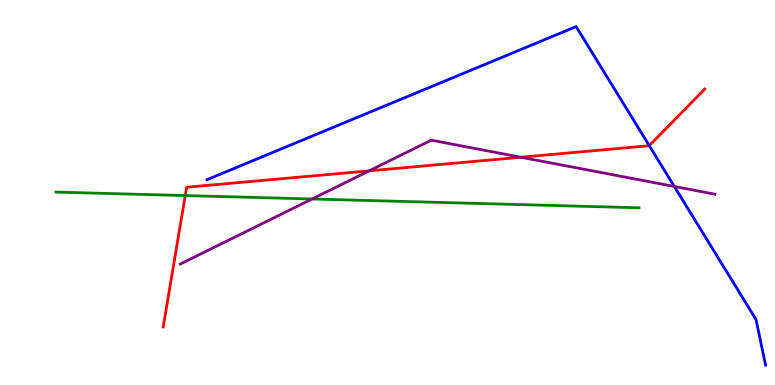[{'lines': ['blue', 'red'], 'intersections': [{'x': 8.38, 'y': 6.22}]}, {'lines': ['green', 'red'], 'intersections': [{'x': 2.39, 'y': 4.92}]}, {'lines': ['purple', 'red'], 'intersections': [{'x': 4.76, 'y': 5.56}, {'x': 6.72, 'y': 5.92}]}, {'lines': ['blue', 'green'], 'intersections': []}, {'lines': ['blue', 'purple'], 'intersections': [{'x': 8.7, 'y': 5.16}]}, {'lines': ['green', 'purple'], 'intersections': [{'x': 4.03, 'y': 4.83}]}]